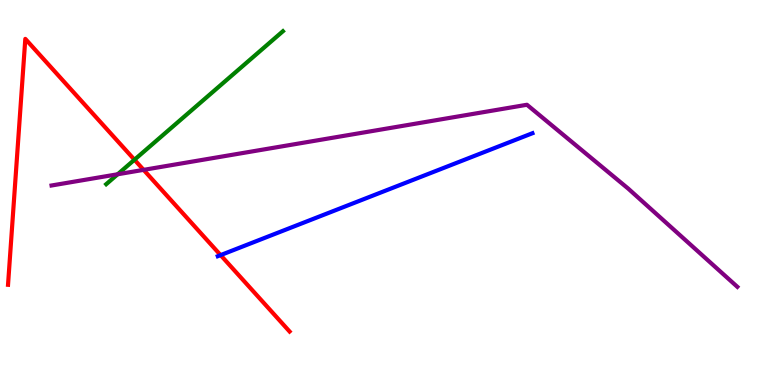[{'lines': ['blue', 'red'], 'intersections': [{'x': 2.85, 'y': 3.37}]}, {'lines': ['green', 'red'], 'intersections': [{'x': 1.73, 'y': 5.85}]}, {'lines': ['purple', 'red'], 'intersections': [{'x': 1.85, 'y': 5.59}]}, {'lines': ['blue', 'green'], 'intersections': []}, {'lines': ['blue', 'purple'], 'intersections': []}, {'lines': ['green', 'purple'], 'intersections': [{'x': 1.52, 'y': 5.47}]}]